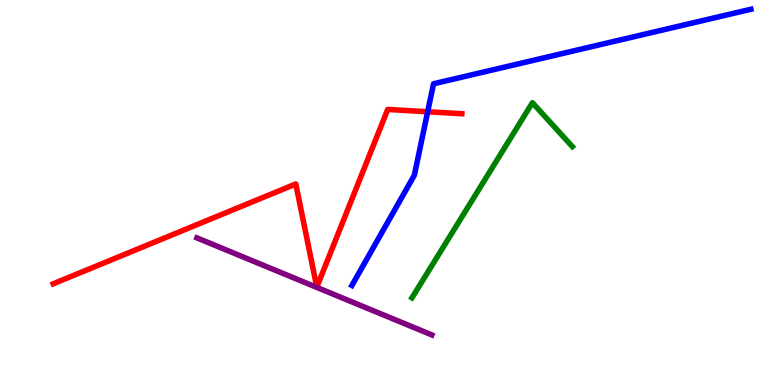[{'lines': ['blue', 'red'], 'intersections': [{'x': 5.52, 'y': 7.1}]}, {'lines': ['green', 'red'], 'intersections': []}, {'lines': ['purple', 'red'], 'intersections': []}, {'lines': ['blue', 'green'], 'intersections': []}, {'lines': ['blue', 'purple'], 'intersections': []}, {'lines': ['green', 'purple'], 'intersections': []}]